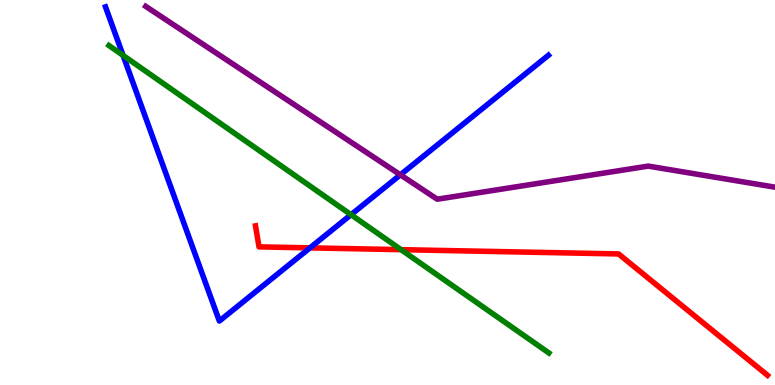[{'lines': ['blue', 'red'], 'intersections': [{'x': 4.0, 'y': 3.56}]}, {'lines': ['green', 'red'], 'intersections': [{'x': 5.18, 'y': 3.52}]}, {'lines': ['purple', 'red'], 'intersections': []}, {'lines': ['blue', 'green'], 'intersections': [{'x': 1.59, 'y': 8.56}, {'x': 4.53, 'y': 4.42}]}, {'lines': ['blue', 'purple'], 'intersections': [{'x': 5.17, 'y': 5.46}]}, {'lines': ['green', 'purple'], 'intersections': []}]